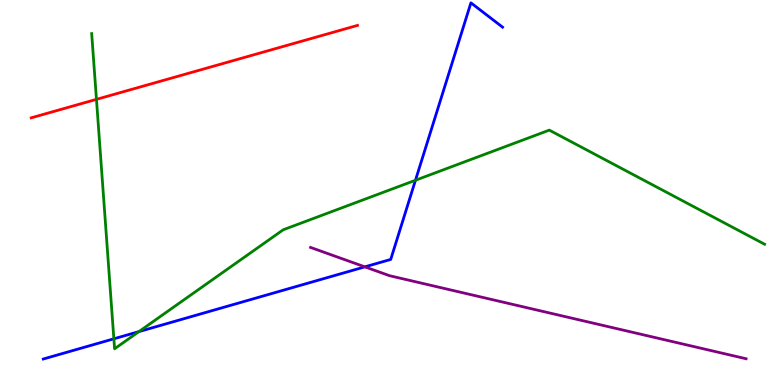[{'lines': ['blue', 'red'], 'intersections': []}, {'lines': ['green', 'red'], 'intersections': [{'x': 1.24, 'y': 7.42}]}, {'lines': ['purple', 'red'], 'intersections': []}, {'lines': ['blue', 'green'], 'intersections': [{'x': 1.47, 'y': 1.2}, {'x': 1.79, 'y': 1.39}, {'x': 5.36, 'y': 5.32}]}, {'lines': ['blue', 'purple'], 'intersections': [{'x': 4.71, 'y': 3.07}]}, {'lines': ['green', 'purple'], 'intersections': []}]